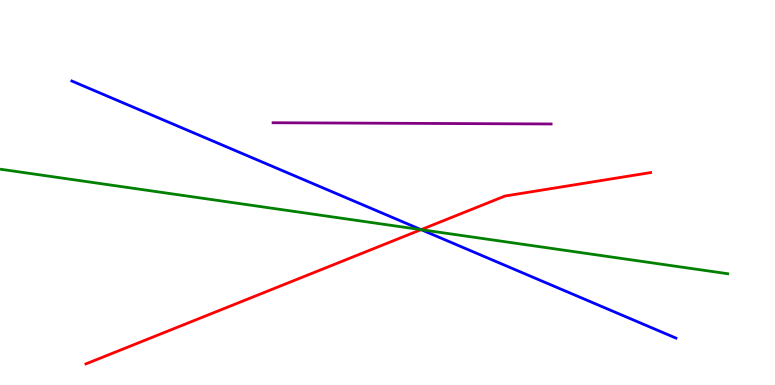[{'lines': ['blue', 'red'], 'intersections': [{'x': 5.43, 'y': 4.04}]}, {'lines': ['green', 'red'], 'intersections': [{'x': 5.43, 'y': 4.03}]}, {'lines': ['purple', 'red'], 'intersections': []}, {'lines': ['blue', 'green'], 'intersections': [{'x': 5.43, 'y': 4.03}]}, {'lines': ['blue', 'purple'], 'intersections': []}, {'lines': ['green', 'purple'], 'intersections': []}]